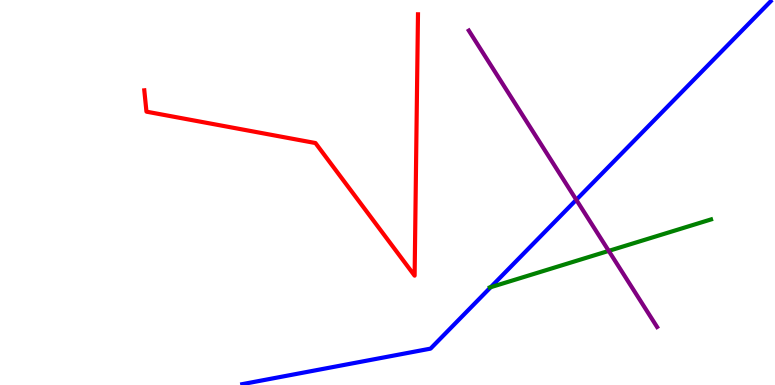[{'lines': ['blue', 'red'], 'intersections': []}, {'lines': ['green', 'red'], 'intersections': []}, {'lines': ['purple', 'red'], 'intersections': []}, {'lines': ['blue', 'green'], 'intersections': [{'x': 6.33, 'y': 2.54}]}, {'lines': ['blue', 'purple'], 'intersections': [{'x': 7.44, 'y': 4.81}]}, {'lines': ['green', 'purple'], 'intersections': [{'x': 7.85, 'y': 3.48}]}]